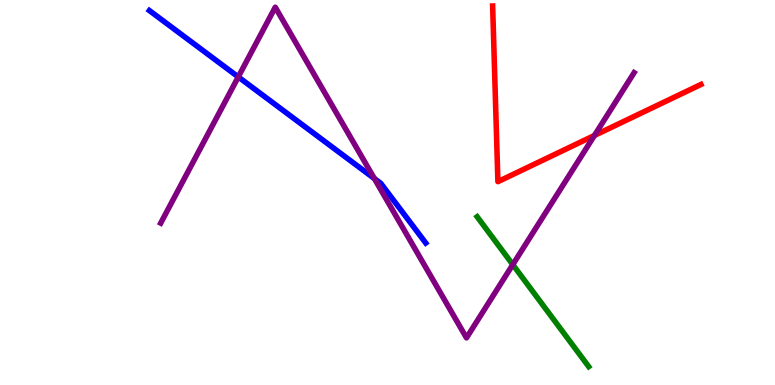[{'lines': ['blue', 'red'], 'intersections': []}, {'lines': ['green', 'red'], 'intersections': []}, {'lines': ['purple', 'red'], 'intersections': [{'x': 7.67, 'y': 6.48}]}, {'lines': ['blue', 'green'], 'intersections': []}, {'lines': ['blue', 'purple'], 'intersections': [{'x': 3.07, 'y': 8.0}, {'x': 4.83, 'y': 5.36}]}, {'lines': ['green', 'purple'], 'intersections': [{'x': 6.62, 'y': 3.13}]}]